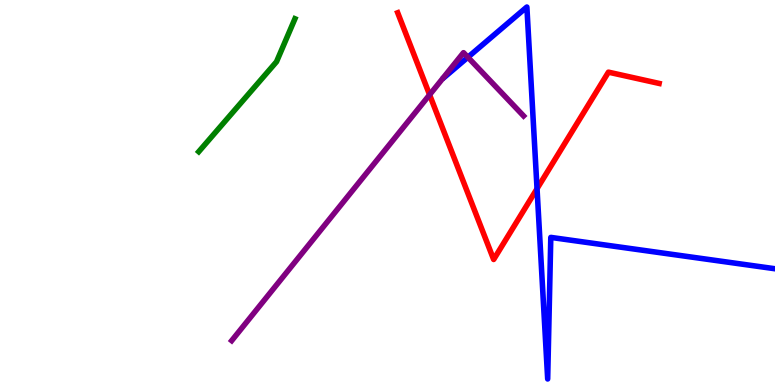[{'lines': ['blue', 'red'], 'intersections': [{'x': 6.93, 'y': 5.1}]}, {'lines': ['green', 'red'], 'intersections': []}, {'lines': ['purple', 'red'], 'intersections': [{'x': 5.54, 'y': 7.54}]}, {'lines': ['blue', 'green'], 'intersections': []}, {'lines': ['blue', 'purple'], 'intersections': [{'x': 6.04, 'y': 8.51}]}, {'lines': ['green', 'purple'], 'intersections': []}]